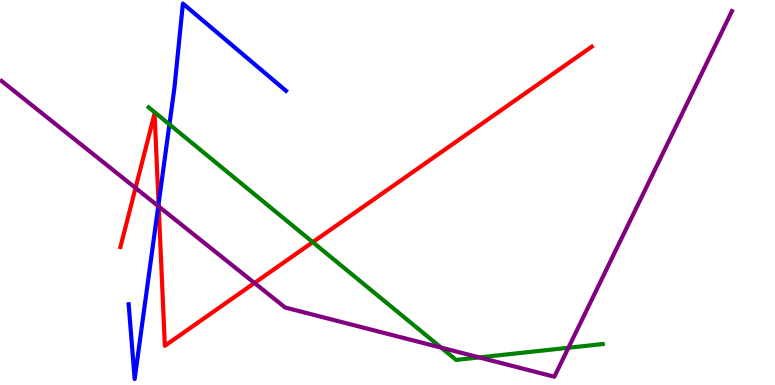[{'lines': ['blue', 'red'], 'intersections': [{'x': 2.05, 'y': 4.7}]}, {'lines': ['green', 'red'], 'intersections': [{'x': 4.04, 'y': 3.71}]}, {'lines': ['purple', 'red'], 'intersections': [{'x': 1.75, 'y': 5.12}, {'x': 2.05, 'y': 4.64}, {'x': 3.28, 'y': 2.65}]}, {'lines': ['blue', 'green'], 'intersections': [{'x': 2.19, 'y': 6.77}]}, {'lines': ['blue', 'purple'], 'intersections': [{'x': 2.04, 'y': 4.65}]}, {'lines': ['green', 'purple'], 'intersections': [{'x': 5.69, 'y': 0.971}, {'x': 6.18, 'y': 0.716}, {'x': 7.33, 'y': 0.967}]}]